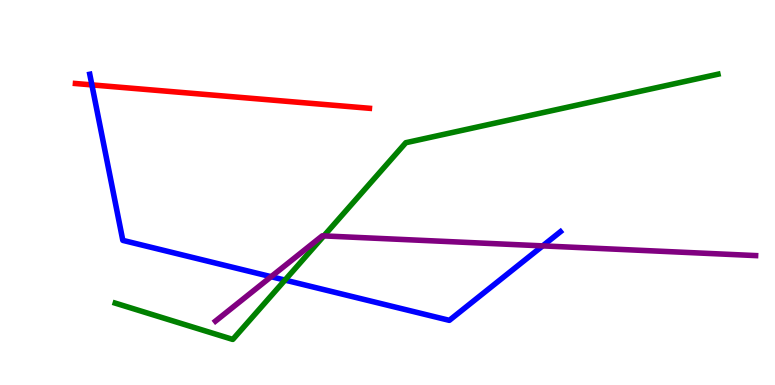[{'lines': ['blue', 'red'], 'intersections': [{'x': 1.19, 'y': 7.79}]}, {'lines': ['green', 'red'], 'intersections': []}, {'lines': ['purple', 'red'], 'intersections': []}, {'lines': ['blue', 'green'], 'intersections': [{'x': 3.68, 'y': 2.72}]}, {'lines': ['blue', 'purple'], 'intersections': [{'x': 3.5, 'y': 2.81}, {'x': 7.0, 'y': 3.61}]}, {'lines': ['green', 'purple'], 'intersections': [{'x': 4.18, 'y': 3.87}]}]